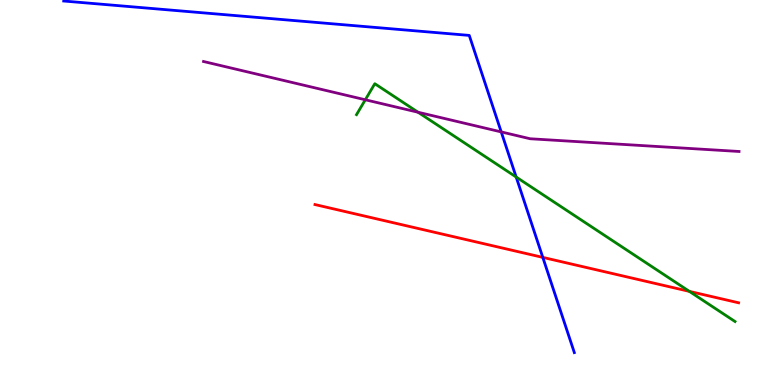[{'lines': ['blue', 'red'], 'intersections': [{'x': 7.0, 'y': 3.31}]}, {'lines': ['green', 'red'], 'intersections': [{'x': 8.9, 'y': 2.43}]}, {'lines': ['purple', 'red'], 'intersections': []}, {'lines': ['blue', 'green'], 'intersections': [{'x': 6.66, 'y': 5.4}]}, {'lines': ['blue', 'purple'], 'intersections': [{'x': 6.47, 'y': 6.57}]}, {'lines': ['green', 'purple'], 'intersections': [{'x': 4.71, 'y': 7.41}, {'x': 5.39, 'y': 7.09}]}]